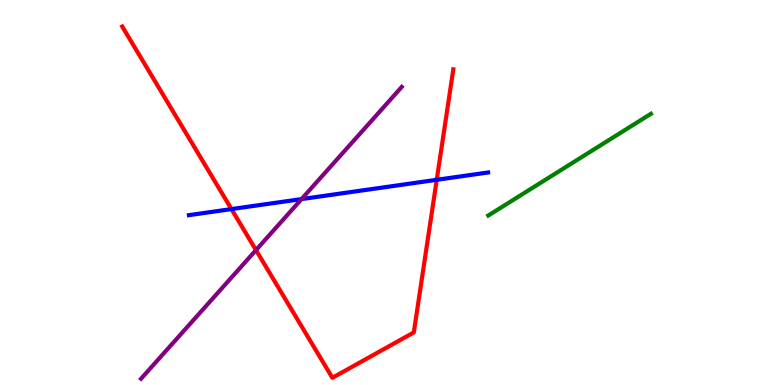[{'lines': ['blue', 'red'], 'intersections': [{'x': 2.99, 'y': 4.57}, {'x': 5.64, 'y': 5.33}]}, {'lines': ['green', 'red'], 'intersections': []}, {'lines': ['purple', 'red'], 'intersections': [{'x': 3.3, 'y': 3.5}]}, {'lines': ['blue', 'green'], 'intersections': []}, {'lines': ['blue', 'purple'], 'intersections': [{'x': 3.89, 'y': 4.83}]}, {'lines': ['green', 'purple'], 'intersections': []}]